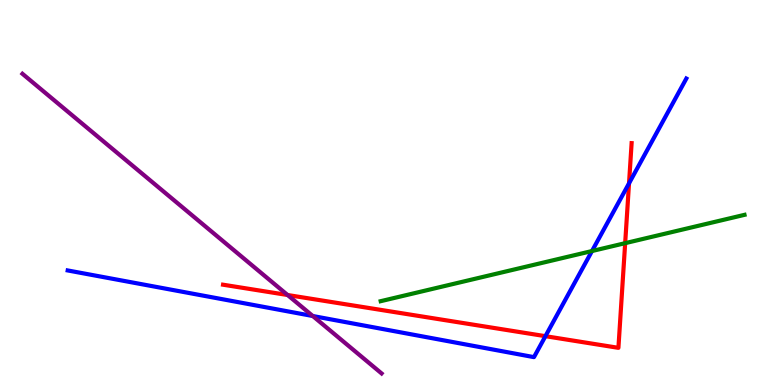[{'lines': ['blue', 'red'], 'intersections': [{'x': 7.04, 'y': 1.27}, {'x': 8.12, 'y': 5.24}]}, {'lines': ['green', 'red'], 'intersections': [{'x': 8.07, 'y': 3.68}]}, {'lines': ['purple', 'red'], 'intersections': [{'x': 3.71, 'y': 2.34}]}, {'lines': ['blue', 'green'], 'intersections': [{'x': 7.64, 'y': 3.48}]}, {'lines': ['blue', 'purple'], 'intersections': [{'x': 4.04, 'y': 1.79}]}, {'lines': ['green', 'purple'], 'intersections': []}]